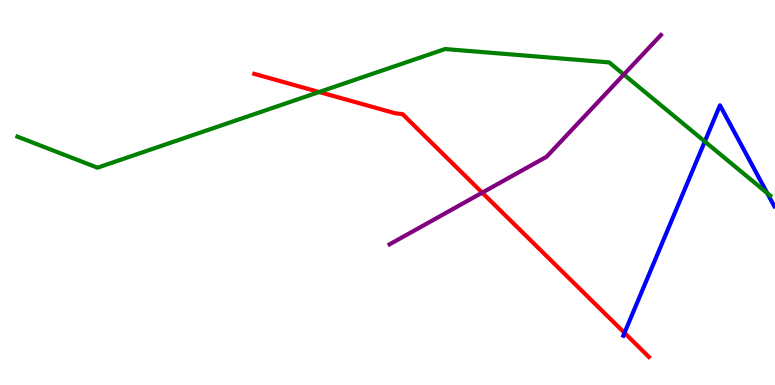[{'lines': ['blue', 'red'], 'intersections': [{'x': 8.06, 'y': 1.35}]}, {'lines': ['green', 'red'], 'intersections': [{'x': 4.12, 'y': 7.61}]}, {'lines': ['purple', 'red'], 'intersections': [{'x': 6.22, 'y': 5.0}]}, {'lines': ['blue', 'green'], 'intersections': [{'x': 9.09, 'y': 6.32}, {'x': 9.9, 'y': 4.98}]}, {'lines': ['blue', 'purple'], 'intersections': []}, {'lines': ['green', 'purple'], 'intersections': [{'x': 8.05, 'y': 8.06}]}]